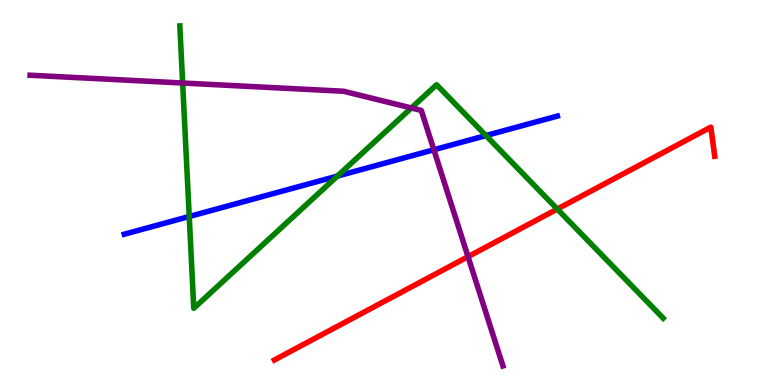[{'lines': ['blue', 'red'], 'intersections': []}, {'lines': ['green', 'red'], 'intersections': [{'x': 7.19, 'y': 4.57}]}, {'lines': ['purple', 'red'], 'intersections': [{'x': 6.04, 'y': 3.33}]}, {'lines': ['blue', 'green'], 'intersections': [{'x': 2.44, 'y': 4.38}, {'x': 4.35, 'y': 5.43}, {'x': 6.27, 'y': 6.48}]}, {'lines': ['blue', 'purple'], 'intersections': [{'x': 5.6, 'y': 6.11}]}, {'lines': ['green', 'purple'], 'intersections': [{'x': 2.36, 'y': 7.84}, {'x': 5.31, 'y': 7.2}]}]